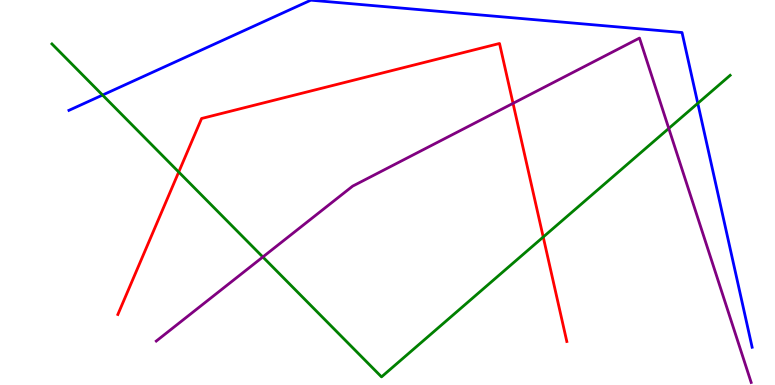[{'lines': ['blue', 'red'], 'intersections': []}, {'lines': ['green', 'red'], 'intersections': [{'x': 2.31, 'y': 5.53}, {'x': 7.01, 'y': 3.84}]}, {'lines': ['purple', 'red'], 'intersections': [{'x': 6.62, 'y': 7.32}]}, {'lines': ['blue', 'green'], 'intersections': [{'x': 1.32, 'y': 7.53}, {'x': 9.0, 'y': 7.32}]}, {'lines': ['blue', 'purple'], 'intersections': []}, {'lines': ['green', 'purple'], 'intersections': [{'x': 3.39, 'y': 3.32}, {'x': 8.63, 'y': 6.66}]}]